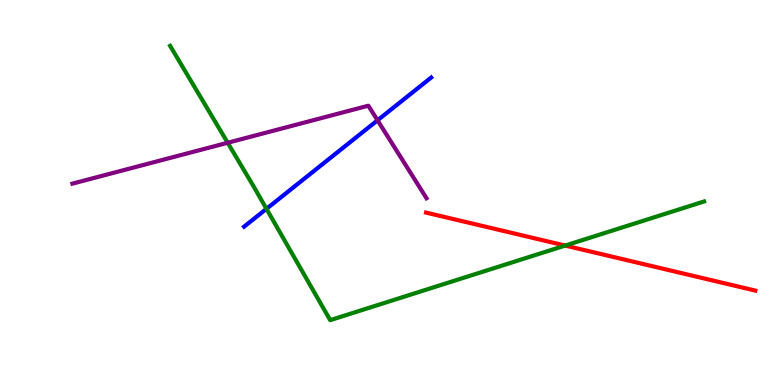[{'lines': ['blue', 'red'], 'intersections': []}, {'lines': ['green', 'red'], 'intersections': [{'x': 7.29, 'y': 3.62}]}, {'lines': ['purple', 'red'], 'intersections': []}, {'lines': ['blue', 'green'], 'intersections': [{'x': 3.44, 'y': 4.58}]}, {'lines': ['blue', 'purple'], 'intersections': [{'x': 4.87, 'y': 6.88}]}, {'lines': ['green', 'purple'], 'intersections': [{'x': 2.94, 'y': 6.29}]}]